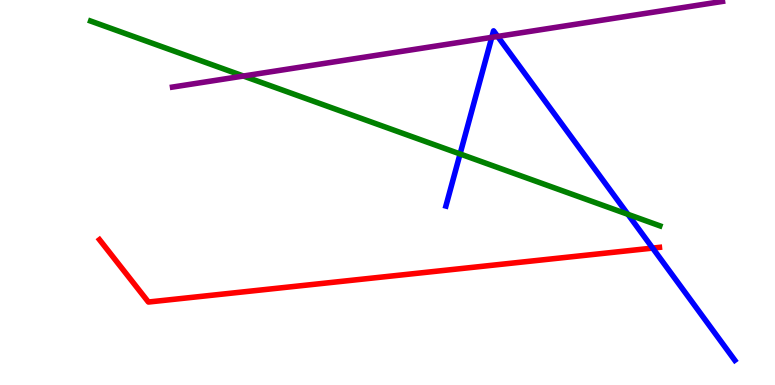[{'lines': ['blue', 'red'], 'intersections': [{'x': 8.42, 'y': 3.56}]}, {'lines': ['green', 'red'], 'intersections': []}, {'lines': ['purple', 'red'], 'intersections': []}, {'lines': ['blue', 'green'], 'intersections': [{'x': 5.94, 'y': 6.0}, {'x': 8.1, 'y': 4.43}]}, {'lines': ['blue', 'purple'], 'intersections': [{'x': 6.35, 'y': 9.03}, {'x': 6.42, 'y': 9.05}]}, {'lines': ['green', 'purple'], 'intersections': [{'x': 3.14, 'y': 8.03}]}]